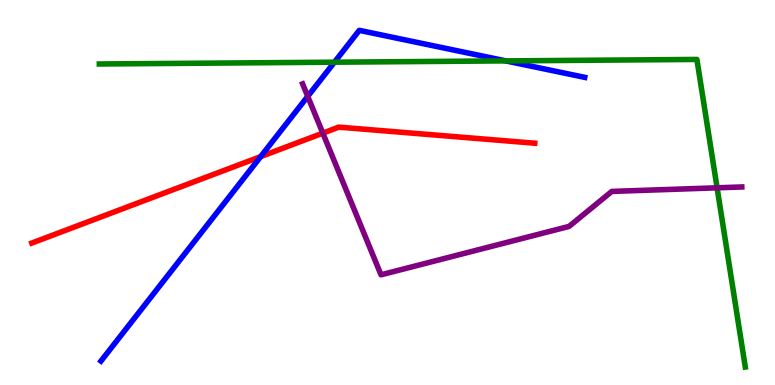[{'lines': ['blue', 'red'], 'intersections': [{'x': 3.36, 'y': 5.93}]}, {'lines': ['green', 'red'], 'intersections': []}, {'lines': ['purple', 'red'], 'intersections': [{'x': 4.17, 'y': 6.54}]}, {'lines': ['blue', 'green'], 'intersections': [{'x': 4.32, 'y': 8.38}, {'x': 6.53, 'y': 8.42}]}, {'lines': ['blue', 'purple'], 'intersections': [{'x': 3.97, 'y': 7.5}]}, {'lines': ['green', 'purple'], 'intersections': [{'x': 9.25, 'y': 5.12}]}]